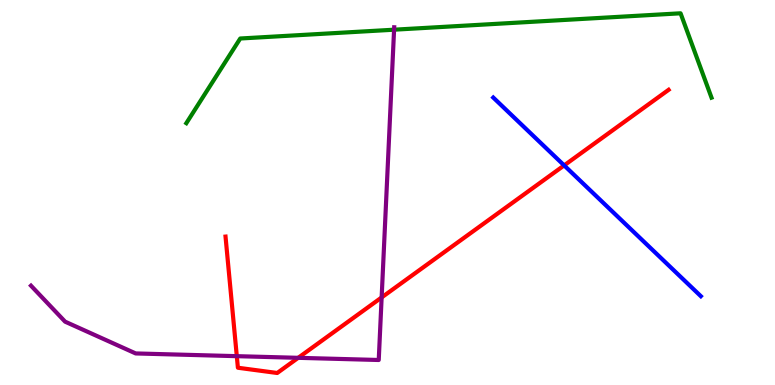[{'lines': ['blue', 'red'], 'intersections': [{'x': 7.28, 'y': 5.7}]}, {'lines': ['green', 'red'], 'intersections': []}, {'lines': ['purple', 'red'], 'intersections': [{'x': 3.06, 'y': 0.749}, {'x': 3.85, 'y': 0.706}, {'x': 4.92, 'y': 2.27}]}, {'lines': ['blue', 'green'], 'intersections': []}, {'lines': ['blue', 'purple'], 'intersections': []}, {'lines': ['green', 'purple'], 'intersections': [{'x': 5.09, 'y': 9.23}]}]